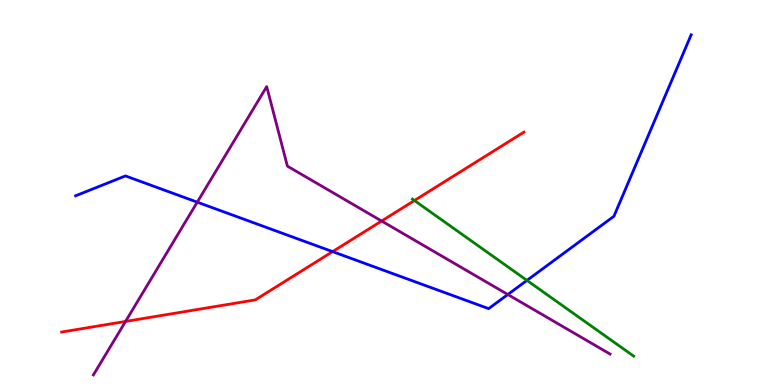[{'lines': ['blue', 'red'], 'intersections': [{'x': 4.29, 'y': 3.46}]}, {'lines': ['green', 'red'], 'intersections': [{'x': 5.35, 'y': 4.79}]}, {'lines': ['purple', 'red'], 'intersections': [{'x': 1.62, 'y': 1.65}, {'x': 4.92, 'y': 4.26}]}, {'lines': ['blue', 'green'], 'intersections': [{'x': 6.8, 'y': 2.72}]}, {'lines': ['blue', 'purple'], 'intersections': [{'x': 2.55, 'y': 4.75}, {'x': 6.55, 'y': 2.35}]}, {'lines': ['green', 'purple'], 'intersections': []}]